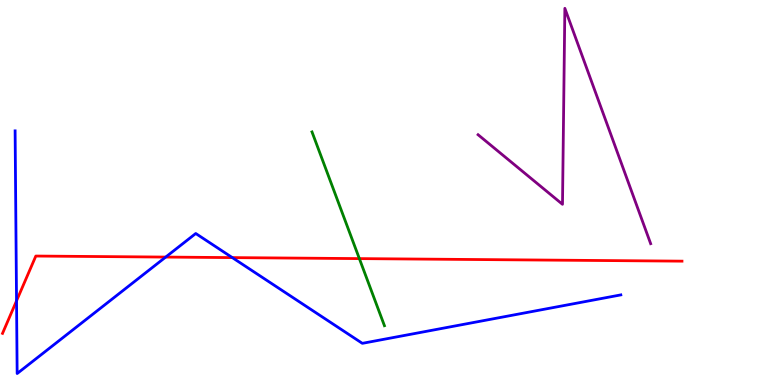[{'lines': ['blue', 'red'], 'intersections': [{'x': 0.213, 'y': 2.19}, {'x': 2.14, 'y': 3.32}, {'x': 3.0, 'y': 3.31}]}, {'lines': ['green', 'red'], 'intersections': [{'x': 4.64, 'y': 3.28}]}, {'lines': ['purple', 'red'], 'intersections': []}, {'lines': ['blue', 'green'], 'intersections': []}, {'lines': ['blue', 'purple'], 'intersections': []}, {'lines': ['green', 'purple'], 'intersections': []}]